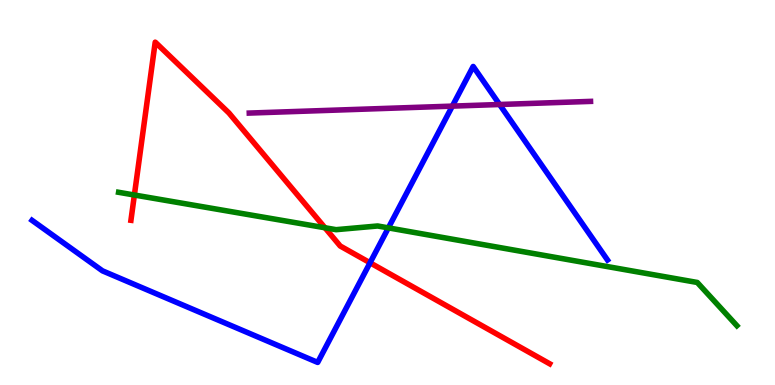[{'lines': ['blue', 'red'], 'intersections': [{'x': 4.77, 'y': 3.17}]}, {'lines': ['green', 'red'], 'intersections': [{'x': 1.73, 'y': 4.93}, {'x': 4.19, 'y': 4.08}]}, {'lines': ['purple', 'red'], 'intersections': []}, {'lines': ['blue', 'green'], 'intersections': [{'x': 5.01, 'y': 4.08}]}, {'lines': ['blue', 'purple'], 'intersections': [{'x': 5.84, 'y': 7.24}, {'x': 6.45, 'y': 7.29}]}, {'lines': ['green', 'purple'], 'intersections': []}]